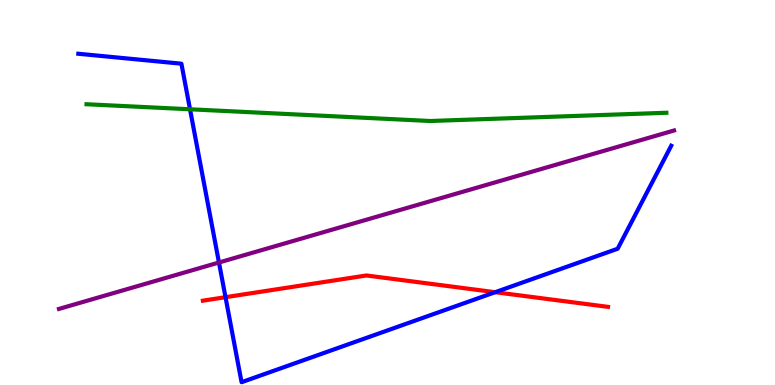[{'lines': ['blue', 'red'], 'intersections': [{'x': 2.91, 'y': 2.28}, {'x': 6.39, 'y': 2.41}]}, {'lines': ['green', 'red'], 'intersections': []}, {'lines': ['purple', 'red'], 'intersections': []}, {'lines': ['blue', 'green'], 'intersections': [{'x': 2.45, 'y': 7.16}]}, {'lines': ['blue', 'purple'], 'intersections': [{'x': 2.83, 'y': 3.18}]}, {'lines': ['green', 'purple'], 'intersections': []}]